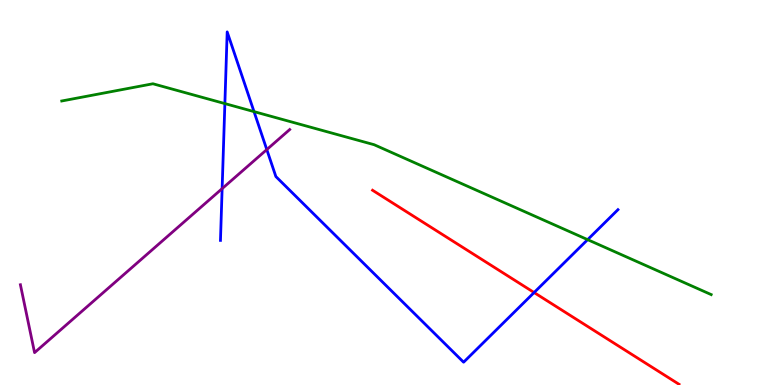[{'lines': ['blue', 'red'], 'intersections': [{'x': 6.89, 'y': 2.4}]}, {'lines': ['green', 'red'], 'intersections': []}, {'lines': ['purple', 'red'], 'intersections': []}, {'lines': ['blue', 'green'], 'intersections': [{'x': 2.9, 'y': 7.31}, {'x': 3.28, 'y': 7.1}, {'x': 7.58, 'y': 3.78}]}, {'lines': ['blue', 'purple'], 'intersections': [{'x': 2.87, 'y': 5.1}, {'x': 3.44, 'y': 6.11}]}, {'lines': ['green', 'purple'], 'intersections': []}]